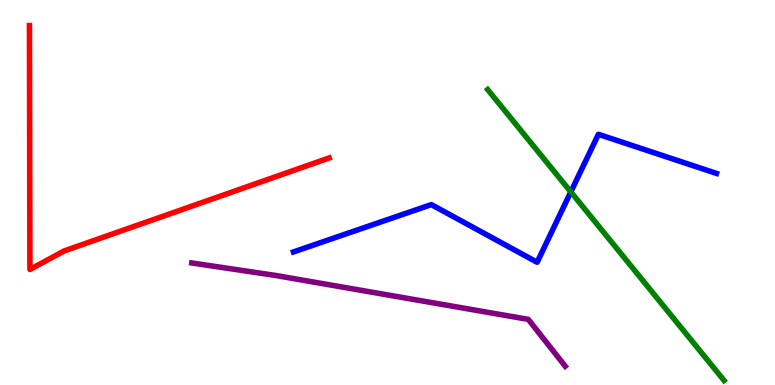[{'lines': ['blue', 'red'], 'intersections': []}, {'lines': ['green', 'red'], 'intersections': []}, {'lines': ['purple', 'red'], 'intersections': []}, {'lines': ['blue', 'green'], 'intersections': [{'x': 7.37, 'y': 5.02}]}, {'lines': ['blue', 'purple'], 'intersections': []}, {'lines': ['green', 'purple'], 'intersections': []}]